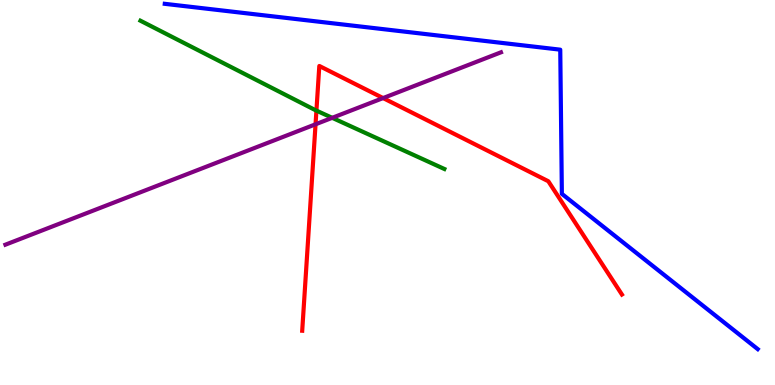[{'lines': ['blue', 'red'], 'intersections': []}, {'lines': ['green', 'red'], 'intersections': [{'x': 4.08, 'y': 7.13}]}, {'lines': ['purple', 'red'], 'intersections': [{'x': 4.07, 'y': 6.77}, {'x': 4.94, 'y': 7.45}]}, {'lines': ['blue', 'green'], 'intersections': []}, {'lines': ['blue', 'purple'], 'intersections': []}, {'lines': ['green', 'purple'], 'intersections': [{'x': 4.29, 'y': 6.94}]}]